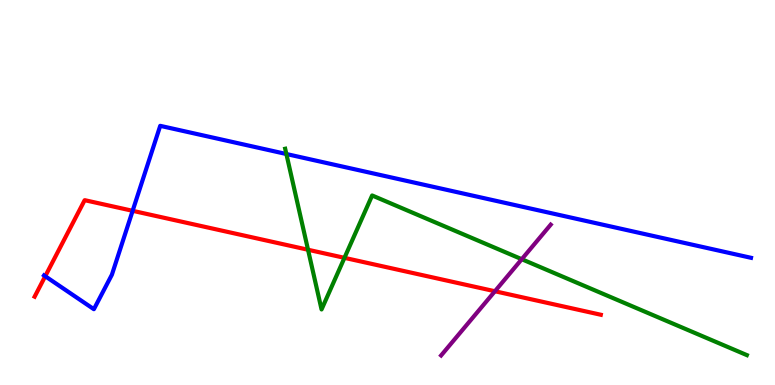[{'lines': ['blue', 'red'], 'intersections': [{'x': 0.584, 'y': 2.83}, {'x': 1.71, 'y': 4.52}]}, {'lines': ['green', 'red'], 'intersections': [{'x': 3.97, 'y': 3.51}, {'x': 4.44, 'y': 3.3}]}, {'lines': ['purple', 'red'], 'intersections': [{'x': 6.39, 'y': 2.44}]}, {'lines': ['blue', 'green'], 'intersections': [{'x': 3.7, 'y': 6.0}]}, {'lines': ['blue', 'purple'], 'intersections': []}, {'lines': ['green', 'purple'], 'intersections': [{'x': 6.73, 'y': 3.27}]}]